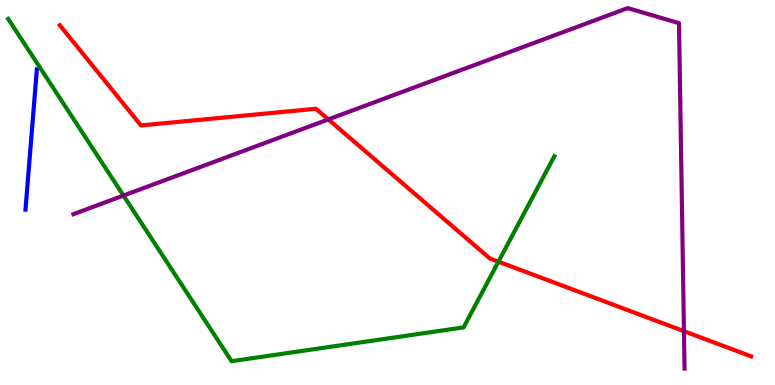[{'lines': ['blue', 'red'], 'intersections': []}, {'lines': ['green', 'red'], 'intersections': [{'x': 6.43, 'y': 3.2}]}, {'lines': ['purple', 'red'], 'intersections': [{'x': 4.24, 'y': 6.9}, {'x': 8.83, 'y': 1.4}]}, {'lines': ['blue', 'green'], 'intersections': []}, {'lines': ['blue', 'purple'], 'intersections': []}, {'lines': ['green', 'purple'], 'intersections': [{'x': 1.59, 'y': 4.92}]}]